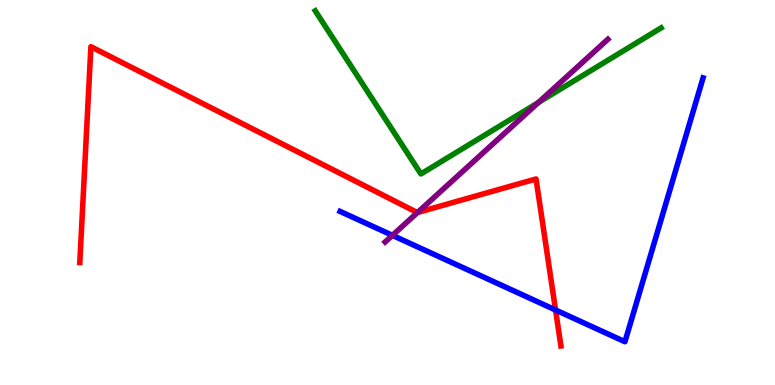[{'lines': ['blue', 'red'], 'intersections': [{'x': 7.17, 'y': 1.95}]}, {'lines': ['green', 'red'], 'intersections': []}, {'lines': ['purple', 'red'], 'intersections': [{'x': 5.39, 'y': 4.48}]}, {'lines': ['blue', 'green'], 'intersections': []}, {'lines': ['blue', 'purple'], 'intersections': [{'x': 5.06, 'y': 3.89}]}, {'lines': ['green', 'purple'], 'intersections': [{'x': 6.95, 'y': 7.34}]}]